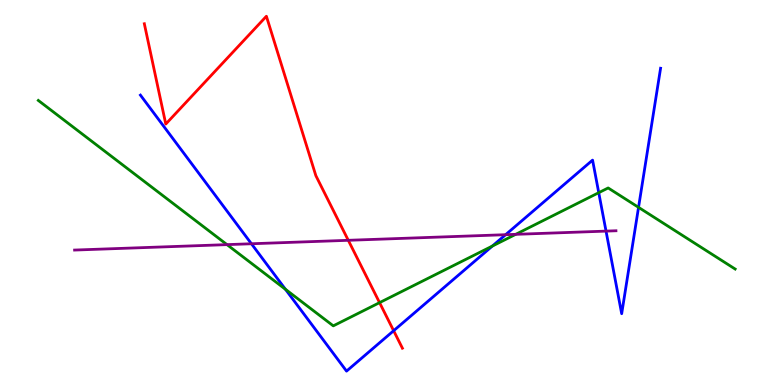[{'lines': ['blue', 'red'], 'intersections': [{'x': 5.08, 'y': 1.41}]}, {'lines': ['green', 'red'], 'intersections': [{'x': 4.9, 'y': 2.14}]}, {'lines': ['purple', 'red'], 'intersections': [{'x': 4.49, 'y': 3.76}]}, {'lines': ['blue', 'green'], 'intersections': [{'x': 3.68, 'y': 2.49}, {'x': 6.35, 'y': 3.61}, {'x': 7.73, 'y': 5.0}, {'x': 8.24, 'y': 4.61}]}, {'lines': ['blue', 'purple'], 'intersections': [{'x': 3.24, 'y': 3.67}, {'x': 6.52, 'y': 3.9}, {'x': 7.82, 'y': 4.0}]}, {'lines': ['green', 'purple'], 'intersections': [{'x': 2.93, 'y': 3.65}, {'x': 6.65, 'y': 3.91}]}]